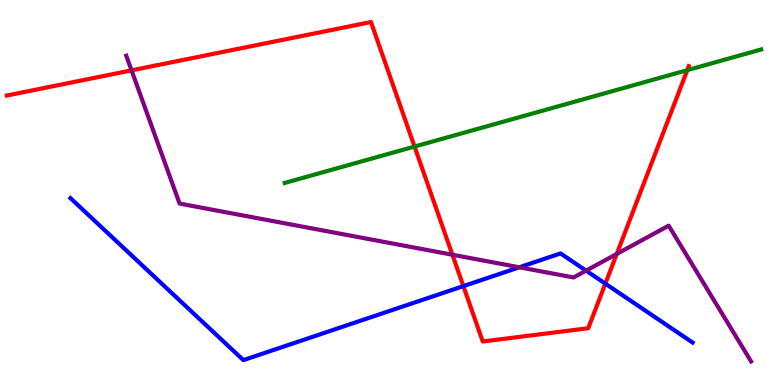[{'lines': ['blue', 'red'], 'intersections': [{'x': 5.98, 'y': 2.57}, {'x': 7.81, 'y': 2.63}]}, {'lines': ['green', 'red'], 'intersections': [{'x': 5.35, 'y': 6.19}, {'x': 8.87, 'y': 8.18}]}, {'lines': ['purple', 'red'], 'intersections': [{'x': 1.7, 'y': 8.17}, {'x': 5.84, 'y': 3.38}, {'x': 7.96, 'y': 3.4}]}, {'lines': ['blue', 'green'], 'intersections': []}, {'lines': ['blue', 'purple'], 'intersections': [{'x': 6.7, 'y': 3.06}, {'x': 7.56, 'y': 2.97}]}, {'lines': ['green', 'purple'], 'intersections': []}]